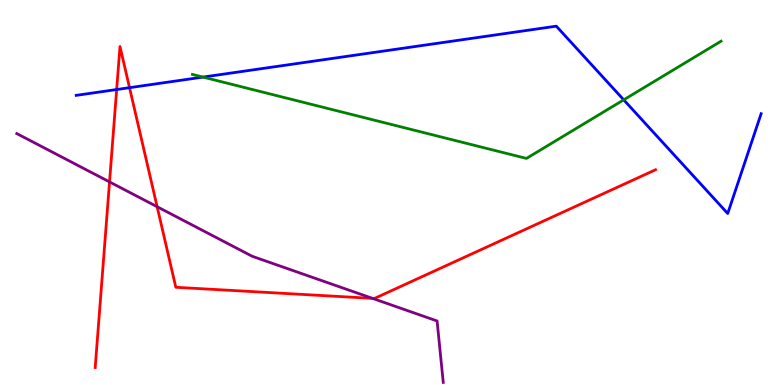[{'lines': ['blue', 'red'], 'intersections': [{'x': 1.51, 'y': 7.67}, {'x': 1.67, 'y': 7.72}]}, {'lines': ['green', 'red'], 'intersections': []}, {'lines': ['purple', 'red'], 'intersections': [{'x': 1.41, 'y': 5.28}, {'x': 2.03, 'y': 4.63}, {'x': 4.81, 'y': 2.25}]}, {'lines': ['blue', 'green'], 'intersections': [{'x': 2.62, 'y': 8.0}, {'x': 8.05, 'y': 7.41}]}, {'lines': ['blue', 'purple'], 'intersections': []}, {'lines': ['green', 'purple'], 'intersections': []}]